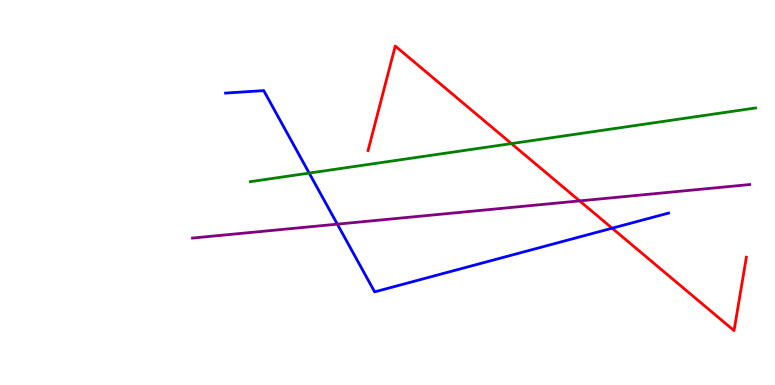[{'lines': ['blue', 'red'], 'intersections': [{'x': 7.9, 'y': 4.07}]}, {'lines': ['green', 'red'], 'intersections': [{'x': 6.6, 'y': 6.27}]}, {'lines': ['purple', 'red'], 'intersections': [{'x': 7.48, 'y': 4.78}]}, {'lines': ['blue', 'green'], 'intersections': [{'x': 3.99, 'y': 5.5}]}, {'lines': ['blue', 'purple'], 'intersections': [{'x': 4.35, 'y': 4.18}]}, {'lines': ['green', 'purple'], 'intersections': []}]